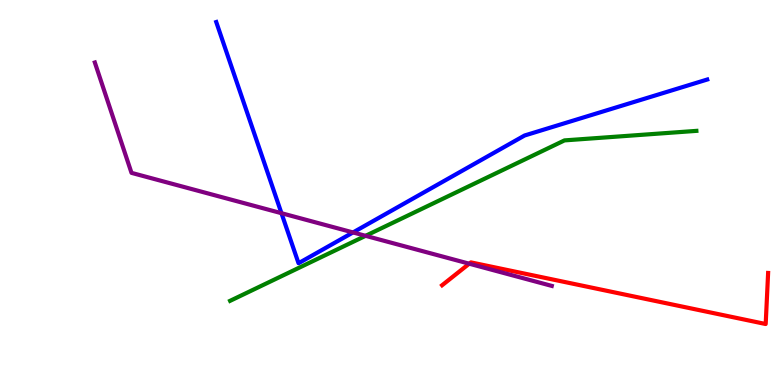[{'lines': ['blue', 'red'], 'intersections': []}, {'lines': ['green', 'red'], 'intersections': []}, {'lines': ['purple', 'red'], 'intersections': [{'x': 6.05, 'y': 3.15}]}, {'lines': ['blue', 'green'], 'intersections': []}, {'lines': ['blue', 'purple'], 'intersections': [{'x': 3.63, 'y': 4.46}, {'x': 4.56, 'y': 3.96}]}, {'lines': ['green', 'purple'], 'intersections': [{'x': 4.72, 'y': 3.87}]}]